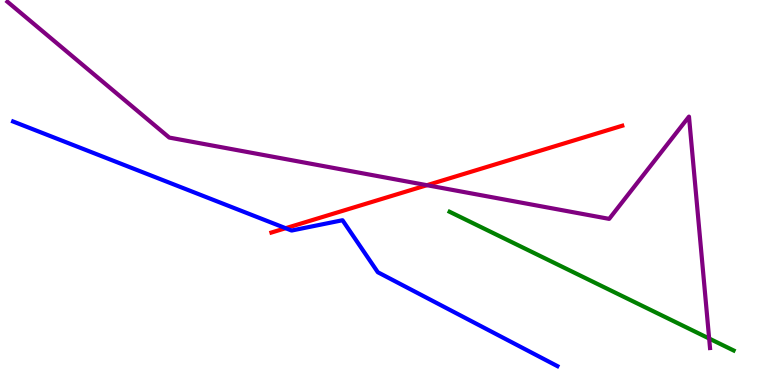[{'lines': ['blue', 'red'], 'intersections': [{'x': 3.69, 'y': 4.07}]}, {'lines': ['green', 'red'], 'intersections': []}, {'lines': ['purple', 'red'], 'intersections': [{'x': 5.51, 'y': 5.19}]}, {'lines': ['blue', 'green'], 'intersections': []}, {'lines': ['blue', 'purple'], 'intersections': []}, {'lines': ['green', 'purple'], 'intersections': [{'x': 9.15, 'y': 1.21}]}]